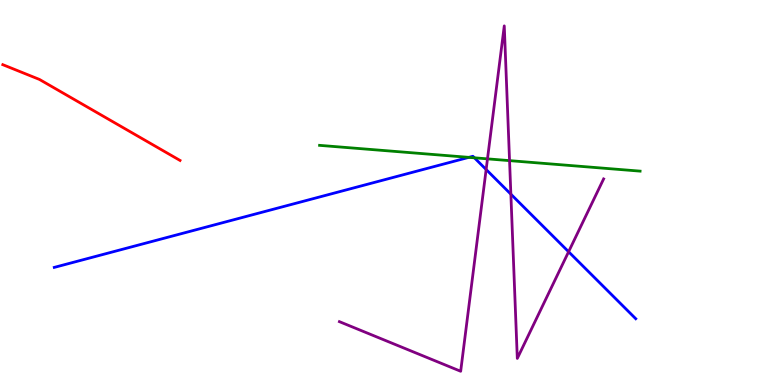[{'lines': ['blue', 'red'], 'intersections': []}, {'lines': ['green', 'red'], 'intersections': []}, {'lines': ['purple', 'red'], 'intersections': []}, {'lines': ['blue', 'green'], 'intersections': [{'x': 6.05, 'y': 5.91}, {'x': 6.12, 'y': 5.9}]}, {'lines': ['blue', 'purple'], 'intersections': [{'x': 6.27, 'y': 5.6}, {'x': 6.59, 'y': 4.96}, {'x': 7.34, 'y': 3.46}]}, {'lines': ['green', 'purple'], 'intersections': [{'x': 6.29, 'y': 5.87}, {'x': 6.57, 'y': 5.83}]}]